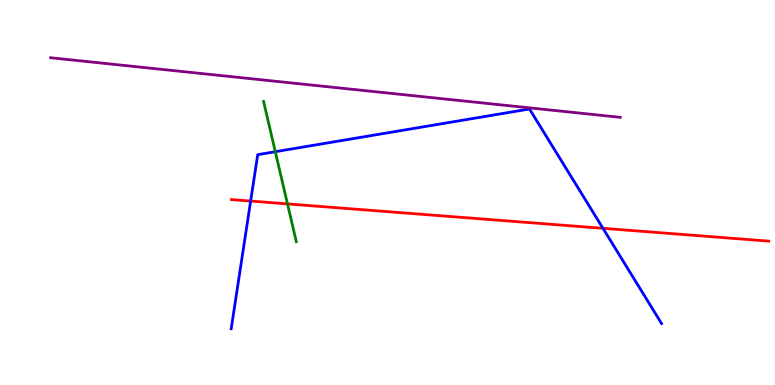[{'lines': ['blue', 'red'], 'intersections': [{'x': 3.23, 'y': 4.78}, {'x': 7.78, 'y': 4.07}]}, {'lines': ['green', 'red'], 'intersections': [{'x': 3.71, 'y': 4.7}]}, {'lines': ['purple', 'red'], 'intersections': []}, {'lines': ['blue', 'green'], 'intersections': [{'x': 3.55, 'y': 6.06}]}, {'lines': ['blue', 'purple'], 'intersections': []}, {'lines': ['green', 'purple'], 'intersections': []}]